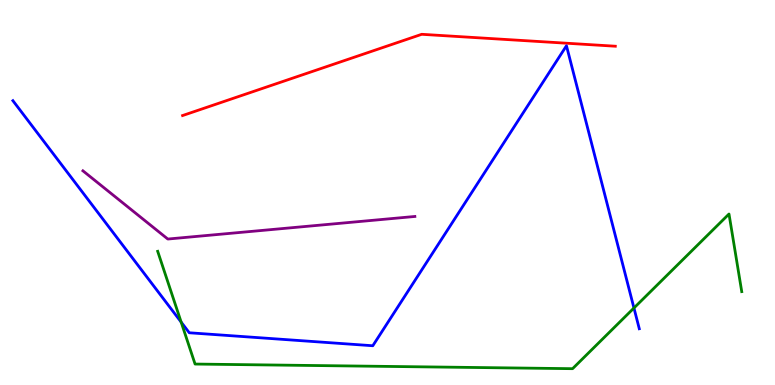[{'lines': ['blue', 'red'], 'intersections': []}, {'lines': ['green', 'red'], 'intersections': []}, {'lines': ['purple', 'red'], 'intersections': []}, {'lines': ['blue', 'green'], 'intersections': [{'x': 2.34, 'y': 1.63}, {'x': 8.18, 'y': 2.0}]}, {'lines': ['blue', 'purple'], 'intersections': []}, {'lines': ['green', 'purple'], 'intersections': []}]